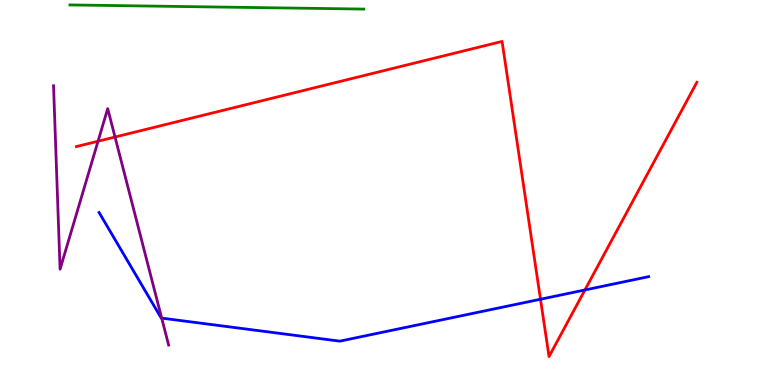[{'lines': ['blue', 'red'], 'intersections': [{'x': 6.97, 'y': 2.23}, {'x': 7.55, 'y': 2.47}]}, {'lines': ['green', 'red'], 'intersections': []}, {'lines': ['purple', 'red'], 'intersections': [{'x': 1.27, 'y': 6.33}, {'x': 1.48, 'y': 6.44}]}, {'lines': ['blue', 'green'], 'intersections': []}, {'lines': ['blue', 'purple'], 'intersections': [{'x': 2.09, 'y': 1.74}]}, {'lines': ['green', 'purple'], 'intersections': []}]